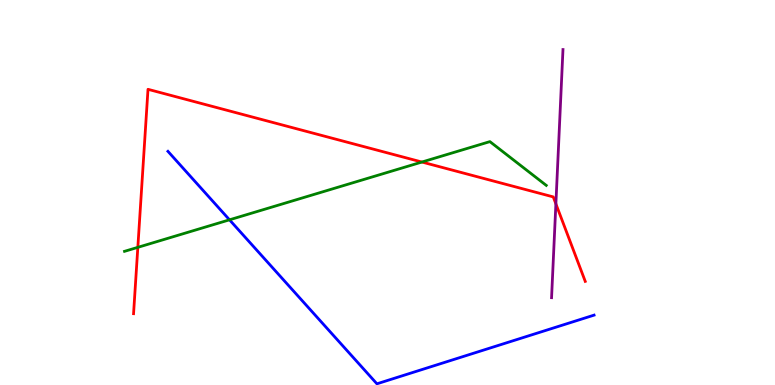[{'lines': ['blue', 'red'], 'intersections': []}, {'lines': ['green', 'red'], 'intersections': [{'x': 1.78, 'y': 3.58}, {'x': 5.44, 'y': 5.79}]}, {'lines': ['purple', 'red'], 'intersections': [{'x': 7.17, 'y': 4.71}]}, {'lines': ['blue', 'green'], 'intersections': [{'x': 2.96, 'y': 4.29}]}, {'lines': ['blue', 'purple'], 'intersections': []}, {'lines': ['green', 'purple'], 'intersections': []}]